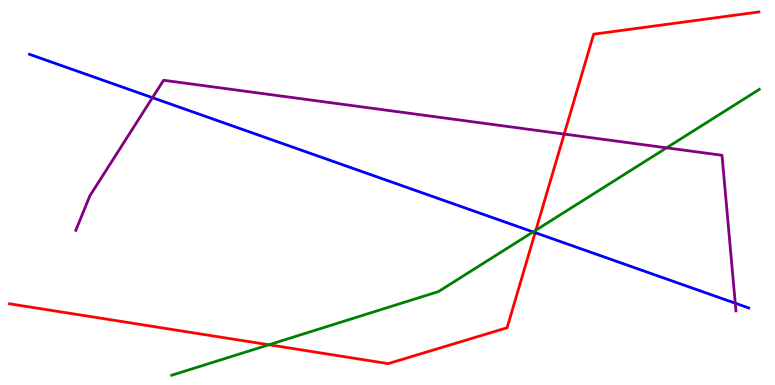[{'lines': ['blue', 'red'], 'intersections': [{'x': 6.91, 'y': 3.96}]}, {'lines': ['green', 'red'], 'intersections': [{'x': 3.47, 'y': 1.04}, {'x': 6.91, 'y': 4.02}]}, {'lines': ['purple', 'red'], 'intersections': [{'x': 7.28, 'y': 6.52}]}, {'lines': ['blue', 'green'], 'intersections': [{'x': 6.88, 'y': 3.98}]}, {'lines': ['blue', 'purple'], 'intersections': [{'x': 1.97, 'y': 7.46}, {'x': 9.49, 'y': 2.12}]}, {'lines': ['green', 'purple'], 'intersections': [{'x': 8.6, 'y': 6.16}]}]